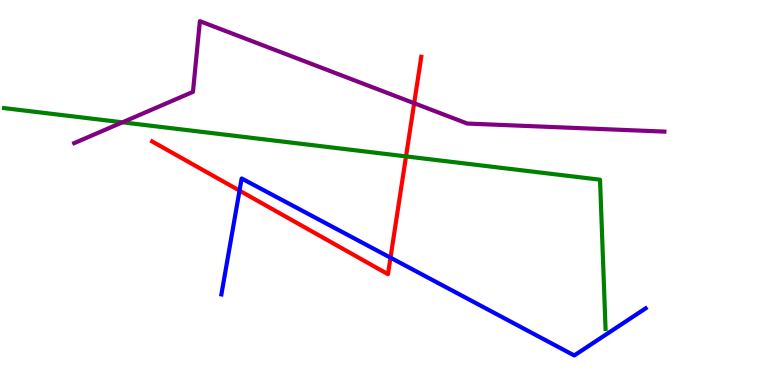[{'lines': ['blue', 'red'], 'intersections': [{'x': 3.09, 'y': 5.05}, {'x': 5.04, 'y': 3.31}]}, {'lines': ['green', 'red'], 'intersections': [{'x': 5.24, 'y': 5.94}]}, {'lines': ['purple', 'red'], 'intersections': [{'x': 5.34, 'y': 7.32}]}, {'lines': ['blue', 'green'], 'intersections': []}, {'lines': ['blue', 'purple'], 'intersections': []}, {'lines': ['green', 'purple'], 'intersections': [{'x': 1.58, 'y': 6.82}]}]